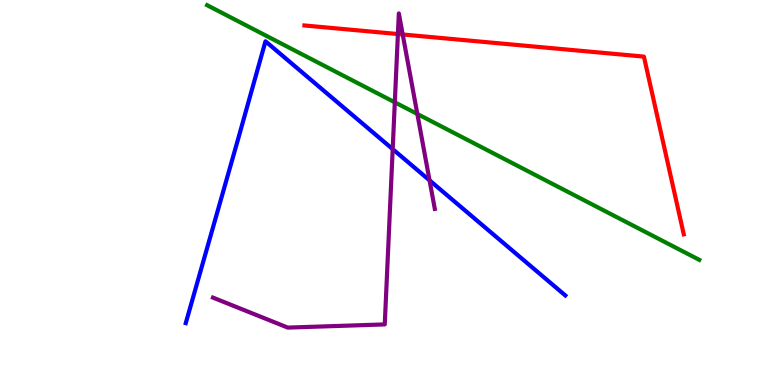[{'lines': ['blue', 'red'], 'intersections': []}, {'lines': ['green', 'red'], 'intersections': []}, {'lines': ['purple', 'red'], 'intersections': [{'x': 5.13, 'y': 9.12}, {'x': 5.2, 'y': 9.1}]}, {'lines': ['blue', 'green'], 'intersections': []}, {'lines': ['blue', 'purple'], 'intersections': [{'x': 5.07, 'y': 6.13}, {'x': 5.54, 'y': 5.32}]}, {'lines': ['green', 'purple'], 'intersections': [{'x': 5.09, 'y': 7.34}, {'x': 5.38, 'y': 7.04}]}]